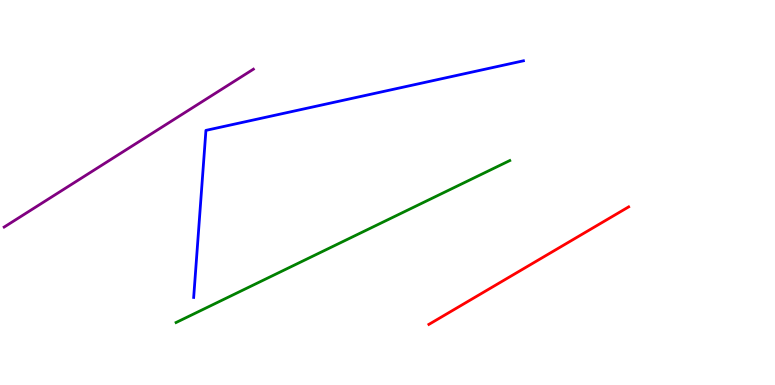[{'lines': ['blue', 'red'], 'intersections': []}, {'lines': ['green', 'red'], 'intersections': []}, {'lines': ['purple', 'red'], 'intersections': []}, {'lines': ['blue', 'green'], 'intersections': []}, {'lines': ['blue', 'purple'], 'intersections': []}, {'lines': ['green', 'purple'], 'intersections': []}]